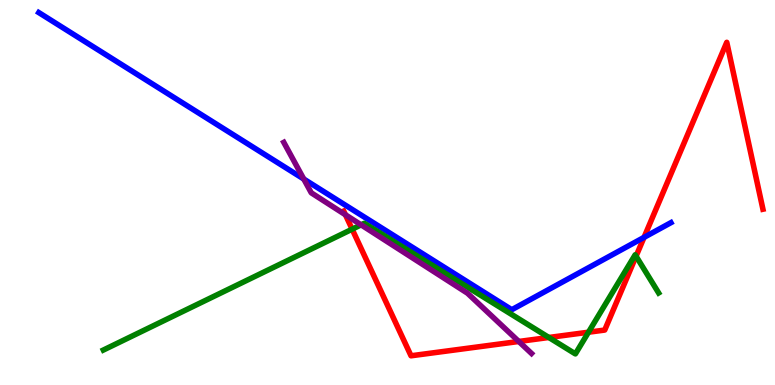[{'lines': ['blue', 'red'], 'intersections': [{'x': 8.31, 'y': 3.83}]}, {'lines': ['green', 'red'], 'intersections': [{'x': 4.54, 'y': 4.05}, {'x': 7.08, 'y': 1.23}, {'x': 7.59, 'y': 1.37}, {'x': 8.21, 'y': 3.35}]}, {'lines': ['purple', 'red'], 'intersections': [{'x': 4.46, 'y': 4.42}, {'x': 6.69, 'y': 1.13}]}, {'lines': ['blue', 'green'], 'intersections': []}, {'lines': ['blue', 'purple'], 'intersections': [{'x': 3.92, 'y': 5.35}]}, {'lines': ['green', 'purple'], 'intersections': [{'x': 4.66, 'y': 4.16}]}]